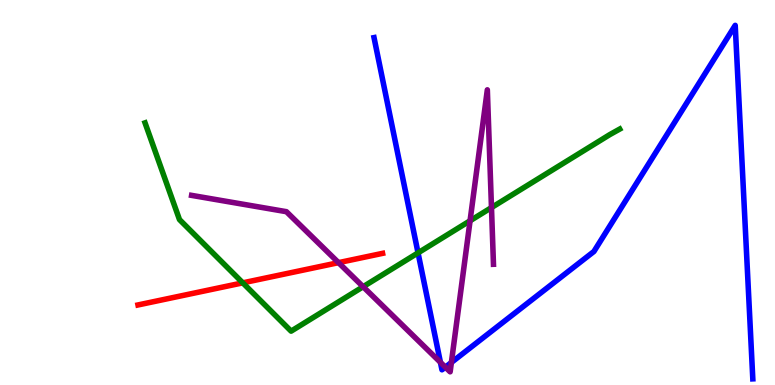[{'lines': ['blue', 'red'], 'intersections': []}, {'lines': ['green', 'red'], 'intersections': [{'x': 3.13, 'y': 2.65}]}, {'lines': ['purple', 'red'], 'intersections': [{'x': 4.37, 'y': 3.18}]}, {'lines': ['blue', 'green'], 'intersections': [{'x': 5.39, 'y': 3.43}]}, {'lines': ['blue', 'purple'], 'intersections': [{'x': 5.68, 'y': 0.589}, {'x': 5.75, 'y': 0.463}, {'x': 5.82, 'y': 0.585}]}, {'lines': ['green', 'purple'], 'intersections': [{'x': 4.69, 'y': 2.55}, {'x': 6.07, 'y': 4.27}, {'x': 6.34, 'y': 4.61}]}]